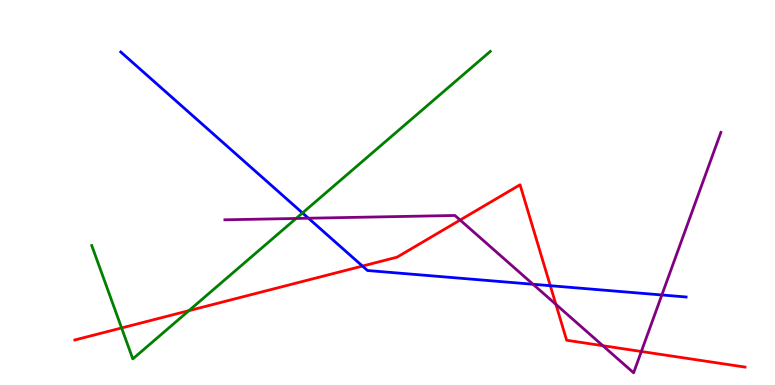[{'lines': ['blue', 'red'], 'intersections': [{'x': 4.68, 'y': 3.09}, {'x': 7.1, 'y': 2.58}]}, {'lines': ['green', 'red'], 'intersections': [{'x': 1.57, 'y': 1.48}, {'x': 2.44, 'y': 1.93}]}, {'lines': ['purple', 'red'], 'intersections': [{'x': 5.94, 'y': 4.28}, {'x': 7.17, 'y': 2.09}, {'x': 7.78, 'y': 1.02}, {'x': 8.28, 'y': 0.87}]}, {'lines': ['blue', 'green'], 'intersections': [{'x': 3.9, 'y': 4.47}]}, {'lines': ['blue', 'purple'], 'intersections': [{'x': 3.98, 'y': 4.33}, {'x': 6.88, 'y': 2.62}, {'x': 8.54, 'y': 2.34}]}, {'lines': ['green', 'purple'], 'intersections': [{'x': 3.82, 'y': 4.33}]}]